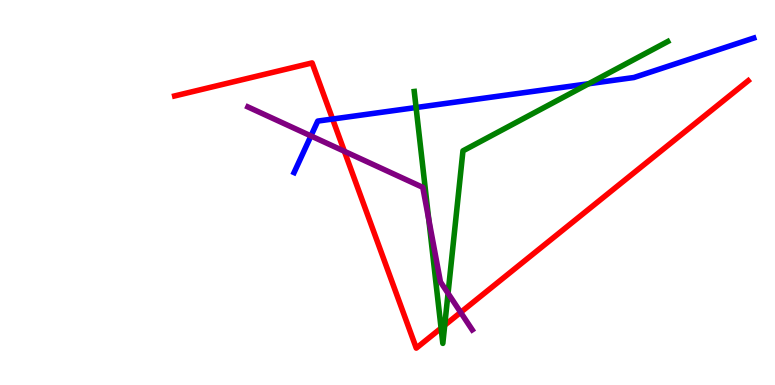[{'lines': ['blue', 'red'], 'intersections': [{'x': 4.29, 'y': 6.91}]}, {'lines': ['green', 'red'], 'intersections': [{'x': 5.69, 'y': 1.48}, {'x': 5.74, 'y': 1.55}]}, {'lines': ['purple', 'red'], 'intersections': [{'x': 4.44, 'y': 6.07}, {'x': 5.94, 'y': 1.89}]}, {'lines': ['blue', 'green'], 'intersections': [{'x': 5.37, 'y': 7.21}, {'x': 7.6, 'y': 7.82}]}, {'lines': ['blue', 'purple'], 'intersections': [{'x': 4.01, 'y': 6.47}]}, {'lines': ['green', 'purple'], 'intersections': [{'x': 5.53, 'y': 4.3}, {'x': 5.78, 'y': 2.38}]}]